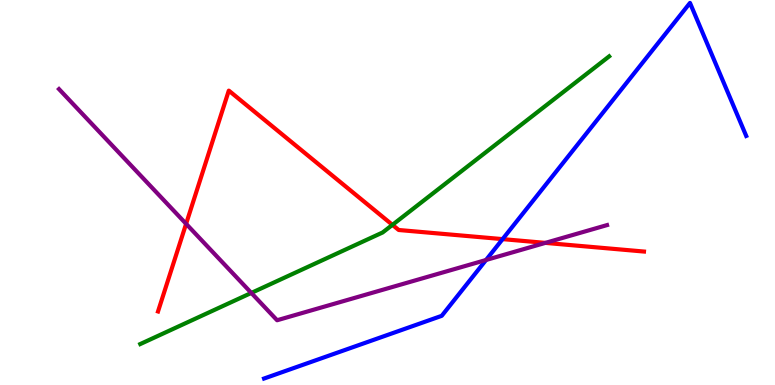[{'lines': ['blue', 'red'], 'intersections': [{'x': 6.49, 'y': 3.79}]}, {'lines': ['green', 'red'], 'intersections': [{'x': 5.06, 'y': 4.16}]}, {'lines': ['purple', 'red'], 'intersections': [{'x': 2.4, 'y': 4.19}, {'x': 7.04, 'y': 3.69}]}, {'lines': ['blue', 'green'], 'intersections': []}, {'lines': ['blue', 'purple'], 'intersections': [{'x': 6.27, 'y': 3.25}]}, {'lines': ['green', 'purple'], 'intersections': [{'x': 3.24, 'y': 2.39}]}]